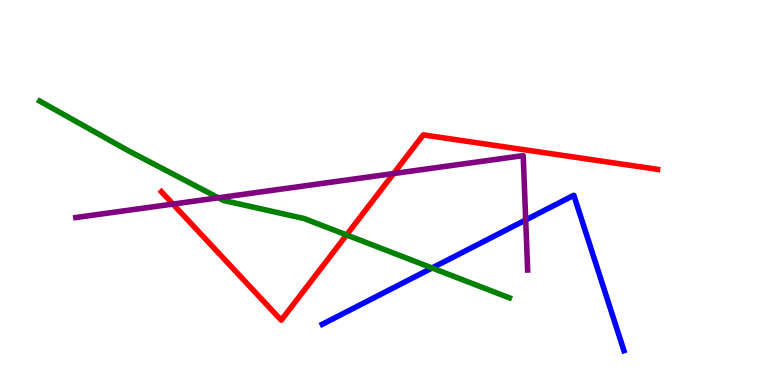[{'lines': ['blue', 'red'], 'intersections': []}, {'lines': ['green', 'red'], 'intersections': [{'x': 4.47, 'y': 3.9}]}, {'lines': ['purple', 'red'], 'intersections': [{'x': 2.23, 'y': 4.7}, {'x': 5.08, 'y': 5.49}]}, {'lines': ['blue', 'green'], 'intersections': [{'x': 5.58, 'y': 3.04}]}, {'lines': ['blue', 'purple'], 'intersections': [{'x': 6.78, 'y': 4.29}]}, {'lines': ['green', 'purple'], 'intersections': [{'x': 2.82, 'y': 4.86}]}]